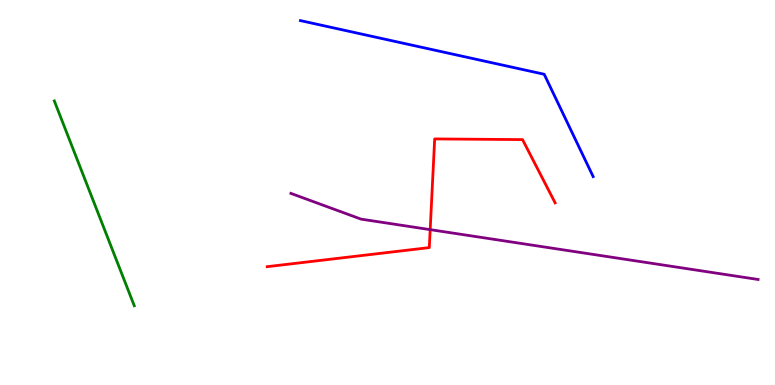[{'lines': ['blue', 'red'], 'intersections': []}, {'lines': ['green', 'red'], 'intersections': []}, {'lines': ['purple', 'red'], 'intersections': [{'x': 5.55, 'y': 4.04}]}, {'lines': ['blue', 'green'], 'intersections': []}, {'lines': ['blue', 'purple'], 'intersections': []}, {'lines': ['green', 'purple'], 'intersections': []}]